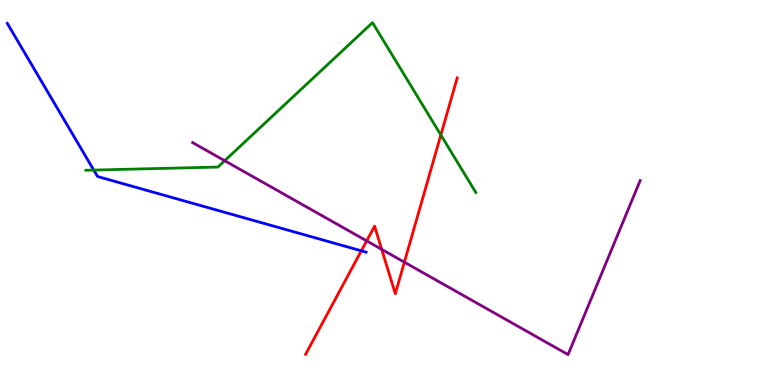[{'lines': ['blue', 'red'], 'intersections': [{'x': 4.66, 'y': 3.49}]}, {'lines': ['green', 'red'], 'intersections': [{'x': 5.69, 'y': 6.49}]}, {'lines': ['purple', 'red'], 'intersections': [{'x': 4.73, 'y': 3.74}, {'x': 4.93, 'y': 3.52}, {'x': 5.22, 'y': 3.19}]}, {'lines': ['blue', 'green'], 'intersections': [{'x': 1.21, 'y': 5.58}]}, {'lines': ['blue', 'purple'], 'intersections': []}, {'lines': ['green', 'purple'], 'intersections': [{'x': 2.9, 'y': 5.83}]}]